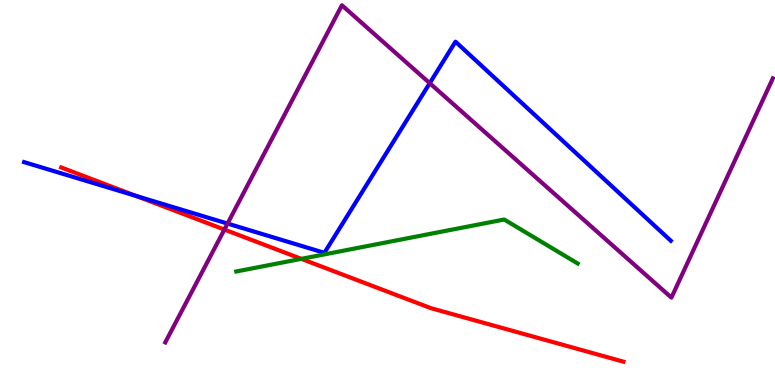[{'lines': ['blue', 'red'], 'intersections': [{'x': 1.75, 'y': 4.91}]}, {'lines': ['green', 'red'], 'intersections': [{'x': 3.89, 'y': 3.28}]}, {'lines': ['purple', 'red'], 'intersections': [{'x': 2.9, 'y': 4.04}]}, {'lines': ['blue', 'green'], 'intersections': []}, {'lines': ['blue', 'purple'], 'intersections': [{'x': 2.94, 'y': 4.19}, {'x': 5.54, 'y': 7.84}]}, {'lines': ['green', 'purple'], 'intersections': []}]